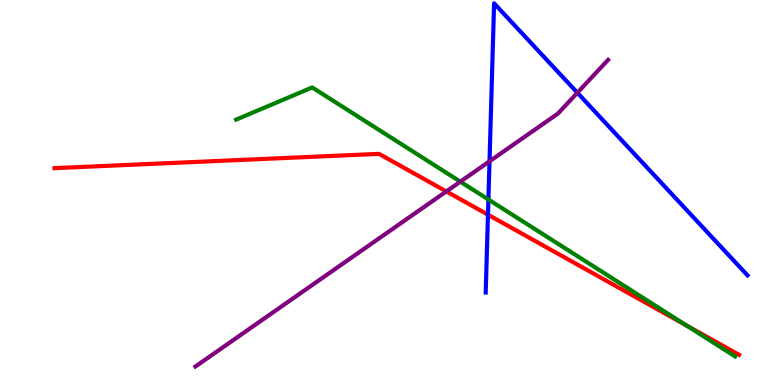[{'lines': ['blue', 'red'], 'intersections': [{'x': 6.3, 'y': 4.42}]}, {'lines': ['green', 'red'], 'intersections': [{'x': 8.85, 'y': 1.55}]}, {'lines': ['purple', 'red'], 'intersections': [{'x': 5.76, 'y': 5.03}]}, {'lines': ['blue', 'green'], 'intersections': [{'x': 6.3, 'y': 4.82}]}, {'lines': ['blue', 'purple'], 'intersections': [{'x': 6.32, 'y': 5.81}, {'x': 7.45, 'y': 7.59}]}, {'lines': ['green', 'purple'], 'intersections': [{'x': 5.94, 'y': 5.28}]}]